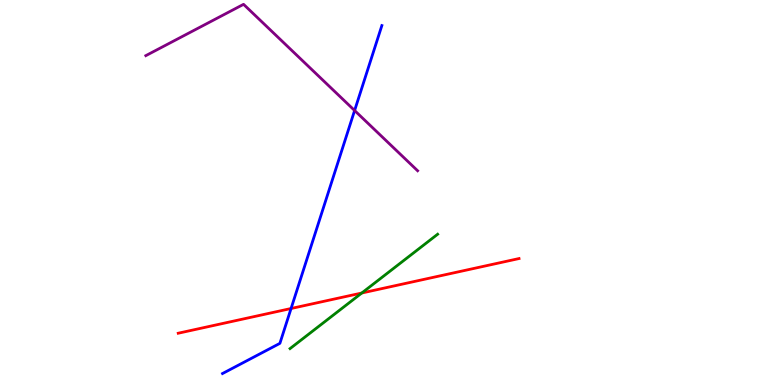[{'lines': ['blue', 'red'], 'intersections': [{'x': 3.76, 'y': 1.99}]}, {'lines': ['green', 'red'], 'intersections': [{'x': 4.67, 'y': 2.39}]}, {'lines': ['purple', 'red'], 'intersections': []}, {'lines': ['blue', 'green'], 'intersections': []}, {'lines': ['blue', 'purple'], 'intersections': [{'x': 4.58, 'y': 7.13}]}, {'lines': ['green', 'purple'], 'intersections': []}]